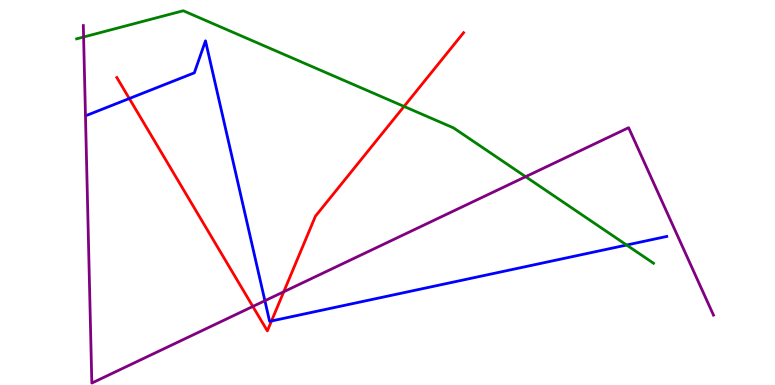[{'lines': ['blue', 'red'], 'intersections': [{'x': 1.67, 'y': 7.44}, {'x': 3.5, 'y': 1.66}]}, {'lines': ['green', 'red'], 'intersections': [{'x': 5.21, 'y': 7.24}]}, {'lines': ['purple', 'red'], 'intersections': [{'x': 3.26, 'y': 2.04}, {'x': 3.66, 'y': 2.42}]}, {'lines': ['blue', 'green'], 'intersections': [{'x': 8.09, 'y': 3.64}]}, {'lines': ['blue', 'purple'], 'intersections': [{'x': 3.42, 'y': 2.19}]}, {'lines': ['green', 'purple'], 'intersections': [{'x': 1.08, 'y': 9.04}, {'x': 6.78, 'y': 5.41}]}]